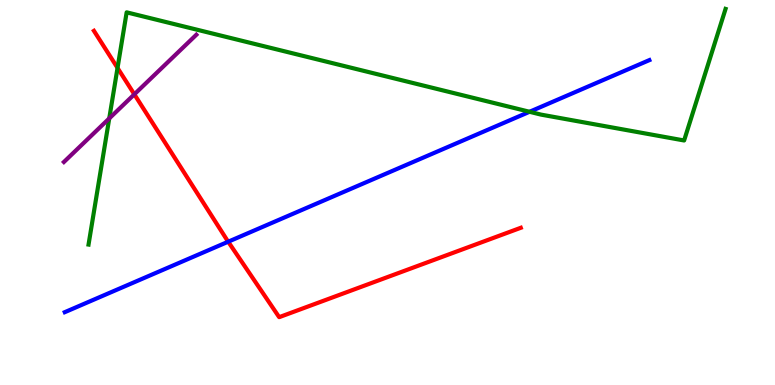[{'lines': ['blue', 'red'], 'intersections': [{'x': 2.94, 'y': 3.72}]}, {'lines': ['green', 'red'], 'intersections': [{'x': 1.52, 'y': 8.24}]}, {'lines': ['purple', 'red'], 'intersections': [{'x': 1.73, 'y': 7.55}]}, {'lines': ['blue', 'green'], 'intersections': [{'x': 6.83, 'y': 7.1}]}, {'lines': ['blue', 'purple'], 'intersections': []}, {'lines': ['green', 'purple'], 'intersections': [{'x': 1.41, 'y': 6.92}]}]